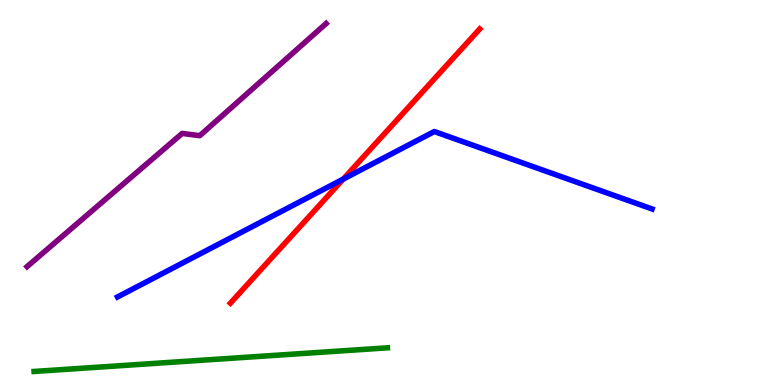[{'lines': ['blue', 'red'], 'intersections': [{'x': 4.43, 'y': 5.35}]}, {'lines': ['green', 'red'], 'intersections': []}, {'lines': ['purple', 'red'], 'intersections': []}, {'lines': ['blue', 'green'], 'intersections': []}, {'lines': ['blue', 'purple'], 'intersections': []}, {'lines': ['green', 'purple'], 'intersections': []}]